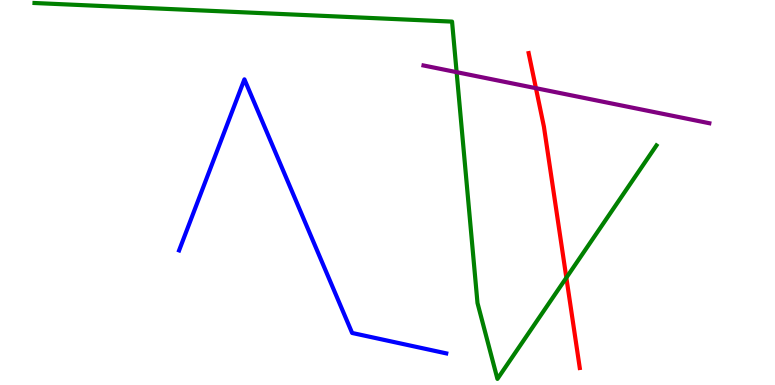[{'lines': ['blue', 'red'], 'intersections': []}, {'lines': ['green', 'red'], 'intersections': [{'x': 7.31, 'y': 2.79}]}, {'lines': ['purple', 'red'], 'intersections': [{'x': 6.92, 'y': 7.71}]}, {'lines': ['blue', 'green'], 'intersections': []}, {'lines': ['blue', 'purple'], 'intersections': []}, {'lines': ['green', 'purple'], 'intersections': [{'x': 5.89, 'y': 8.13}]}]